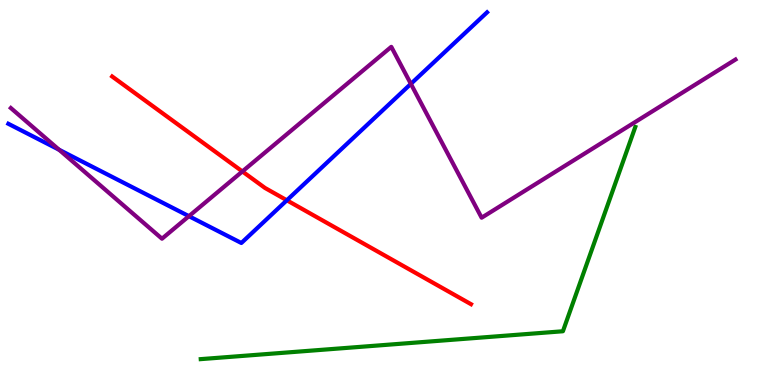[{'lines': ['blue', 'red'], 'intersections': [{'x': 3.7, 'y': 4.8}]}, {'lines': ['green', 'red'], 'intersections': []}, {'lines': ['purple', 'red'], 'intersections': [{'x': 3.13, 'y': 5.55}]}, {'lines': ['blue', 'green'], 'intersections': []}, {'lines': ['blue', 'purple'], 'intersections': [{'x': 0.762, 'y': 6.11}, {'x': 2.44, 'y': 4.39}, {'x': 5.3, 'y': 7.82}]}, {'lines': ['green', 'purple'], 'intersections': []}]